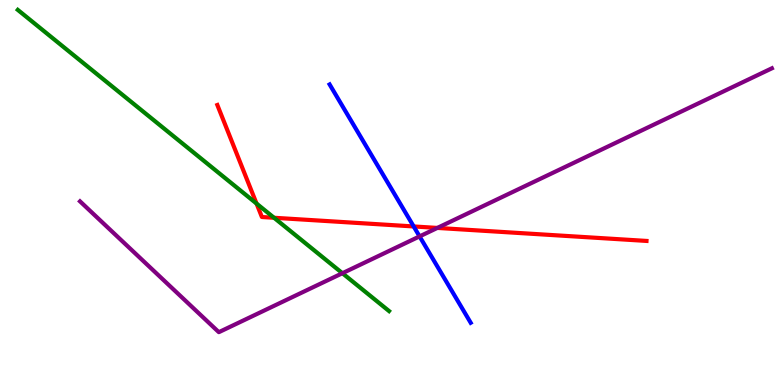[{'lines': ['blue', 'red'], 'intersections': [{'x': 5.34, 'y': 4.12}]}, {'lines': ['green', 'red'], 'intersections': [{'x': 3.31, 'y': 4.71}, {'x': 3.54, 'y': 4.34}]}, {'lines': ['purple', 'red'], 'intersections': [{'x': 5.64, 'y': 4.08}]}, {'lines': ['blue', 'green'], 'intersections': []}, {'lines': ['blue', 'purple'], 'intersections': [{'x': 5.41, 'y': 3.86}]}, {'lines': ['green', 'purple'], 'intersections': [{'x': 4.42, 'y': 2.9}]}]